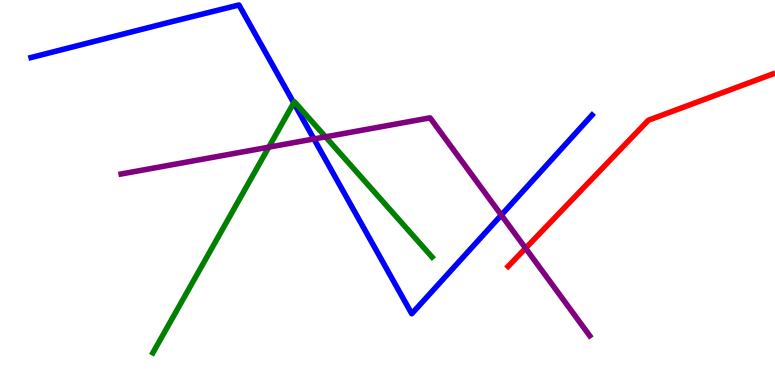[{'lines': ['blue', 'red'], 'intersections': []}, {'lines': ['green', 'red'], 'intersections': []}, {'lines': ['purple', 'red'], 'intersections': [{'x': 6.78, 'y': 3.55}]}, {'lines': ['blue', 'green'], 'intersections': [{'x': 3.79, 'y': 7.33}]}, {'lines': ['blue', 'purple'], 'intersections': [{'x': 4.05, 'y': 6.39}, {'x': 6.47, 'y': 4.41}]}, {'lines': ['green', 'purple'], 'intersections': [{'x': 3.47, 'y': 6.18}, {'x': 4.2, 'y': 6.45}]}]